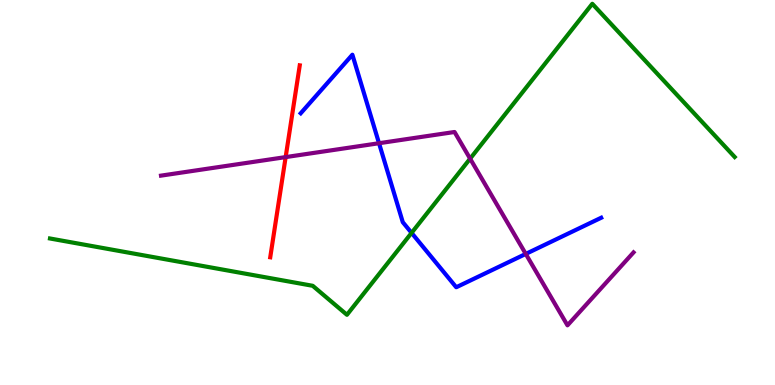[{'lines': ['blue', 'red'], 'intersections': []}, {'lines': ['green', 'red'], 'intersections': []}, {'lines': ['purple', 'red'], 'intersections': [{'x': 3.69, 'y': 5.92}]}, {'lines': ['blue', 'green'], 'intersections': [{'x': 5.31, 'y': 3.95}]}, {'lines': ['blue', 'purple'], 'intersections': [{'x': 4.89, 'y': 6.28}, {'x': 6.78, 'y': 3.4}]}, {'lines': ['green', 'purple'], 'intersections': [{'x': 6.07, 'y': 5.88}]}]